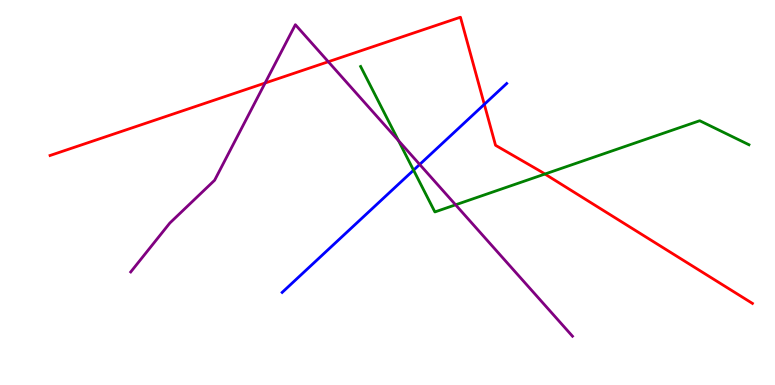[{'lines': ['blue', 'red'], 'intersections': [{'x': 6.25, 'y': 7.29}]}, {'lines': ['green', 'red'], 'intersections': [{'x': 7.03, 'y': 5.48}]}, {'lines': ['purple', 'red'], 'intersections': [{'x': 3.42, 'y': 7.84}, {'x': 4.24, 'y': 8.4}]}, {'lines': ['blue', 'green'], 'intersections': [{'x': 5.34, 'y': 5.58}]}, {'lines': ['blue', 'purple'], 'intersections': [{'x': 5.42, 'y': 5.73}]}, {'lines': ['green', 'purple'], 'intersections': [{'x': 5.14, 'y': 6.35}, {'x': 5.88, 'y': 4.68}]}]